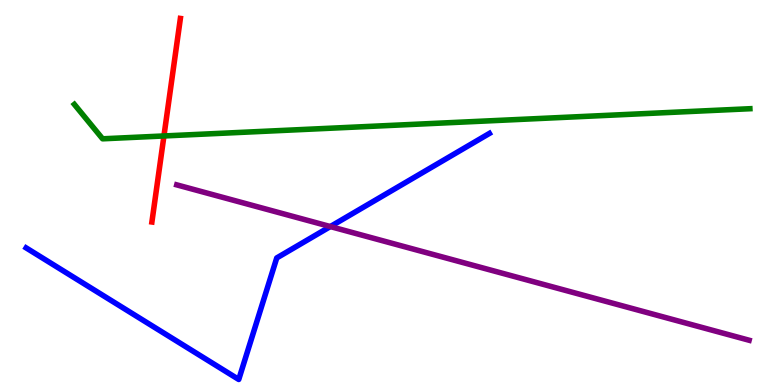[{'lines': ['blue', 'red'], 'intersections': []}, {'lines': ['green', 'red'], 'intersections': [{'x': 2.12, 'y': 6.47}]}, {'lines': ['purple', 'red'], 'intersections': []}, {'lines': ['blue', 'green'], 'intersections': []}, {'lines': ['blue', 'purple'], 'intersections': [{'x': 4.26, 'y': 4.12}]}, {'lines': ['green', 'purple'], 'intersections': []}]